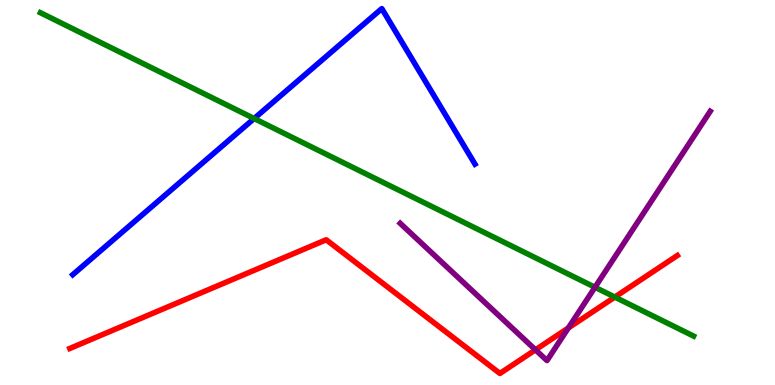[{'lines': ['blue', 'red'], 'intersections': []}, {'lines': ['green', 'red'], 'intersections': [{'x': 7.93, 'y': 2.28}]}, {'lines': ['purple', 'red'], 'intersections': [{'x': 6.91, 'y': 0.914}, {'x': 7.33, 'y': 1.48}]}, {'lines': ['blue', 'green'], 'intersections': [{'x': 3.28, 'y': 6.92}]}, {'lines': ['blue', 'purple'], 'intersections': []}, {'lines': ['green', 'purple'], 'intersections': [{'x': 7.68, 'y': 2.54}]}]